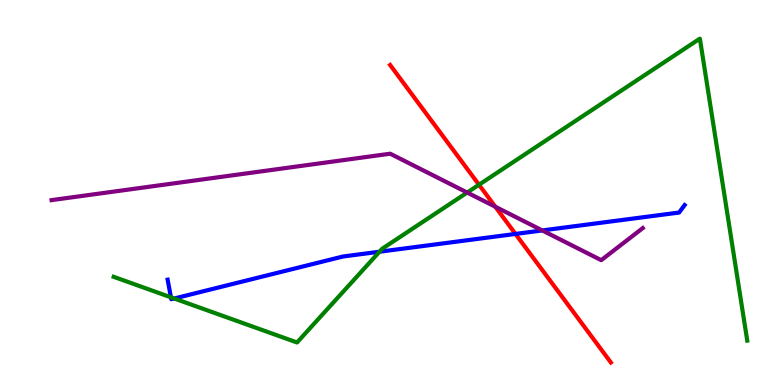[{'lines': ['blue', 'red'], 'intersections': [{'x': 6.65, 'y': 3.92}]}, {'lines': ['green', 'red'], 'intersections': [{'x': 6.18, 'y': 5.2}]}, {'lines': ['purple', 'red'], 'intersections': [{'x': 6.39, 'y': 4.63}]}, {'lines': ['blue', 'green'], 'intersections': [{'x': 2.21, 'y': 2.28}, {'x': 2.25, 'y': 2.25}, {'x': 4.9, 'y': 3.46}]}, {'lines': ['blue', 'purple'], 'intersections': [{'x': 7.0, 'y': 4.01}]}, {'lines': ['green', 'purple'], 'intersections': [{'x': 6.03, 'y': 5.0}]}]